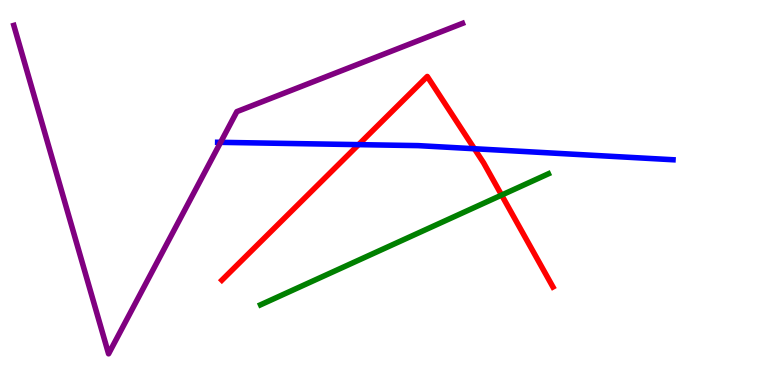[{'lines': ['blue', 'red'], 'intersections': [{'x': 4.63, 'y': 6.24}, {'x': 6.12, 'y': 6.14}]}, {'lines': ['green', 'red'], 'intersections': [{'x': 6.47, 'y': 4.93}]}, {'lines': ['purple', 'red'], 'intersections': []}, {'lines': ['blue', 'green'], 'intersections': []}, {'lines': ['blue', 'purple'], 'intersections': [{'x': 2.85, 'y': 6.3}]}, {'lines': ['green', 'purple'], 'intersections': []}]